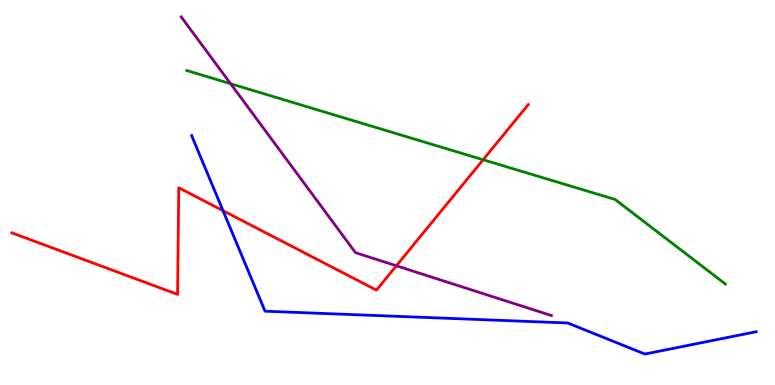[{'lines': ['blue', 'red'], 'intersections': [{'x': 2.88, 'y': 4.53}]}, {'lines': ['green', 'red'], 'intersections': [{'x': 6.23, 'y': 5.85}]}, {'lines': ['purple', 'red'], 'intersections': [{'x': 5.11, 'y': 3.1}]}, {'lines': ['blue', 'green'], 'intersections': []}, {'lines': ['blue', 'purple'], 'intersections': []}, {'lines': ['green', 'purple'], 'intersections': [{'x': 2.98, 'y': 7.83}]}]